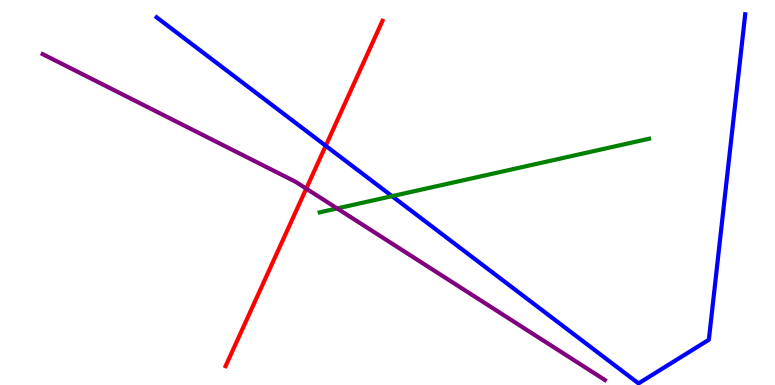[{'lines': ['blue', 'red'], 'intersections': [{'x': 4.2, 'y': 6.21}]}, {'lines': ['green', 'red'], 'intersections': []}, {'lines': ['purple', 'red'], 'intersections': [{'x': 3.95, 'y': 5.1}]}, {'lines': ['blue', 'green'], 'intersections': [{'x': 5.06, 'y': 4.9}]}, {'lines': ['blue', 'purple'], 'intersections': []}, {'lines': ['green', 'purple'], 'intersections': [{'x': 4.35, 'y': 4.59}]}]